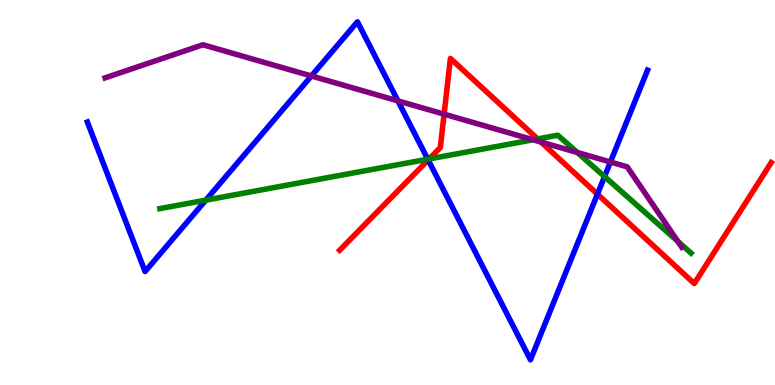[{'lines': ['blue', 'red'], 'intersections': [{'x': 5.52, 'y': 5.85}, {'x': 7.71, 'y': 4.96}]}, {'lines': ['green', 'red'], 'intersections': [{'x': 5.54, 'y': 5.87}, {'x': 6.94, 'y': 6.39}]}, {'lines': ['purple', 'red'], 'intersections': [{'x': 5.73, 'y': 7.03}, {'x': 6.98, 'y': 6.31}]}, {'lines': ['blue', 'green'], 'intersections': [{'x': 2.66, 'y': 4.8}, {'x': 5.52, 'y': 5.86}, {'x': 7.8, 'y': 5.41}]}, {'lines': ['blue', 'purple'], 'intersections': [{'x': 4.02, 'y': 8.03}, {'x': 5.13, 'y': 7.38}, {'x': 7.88, 'y': 5.79}]}, {'lines': ['green', 'purple'], 'intersections': [{'x': 6.88, 'y': 6.37}, {'x': 7.45, 'y': 6.04}, {'x': 8.75, 'y': 3.73}]}]